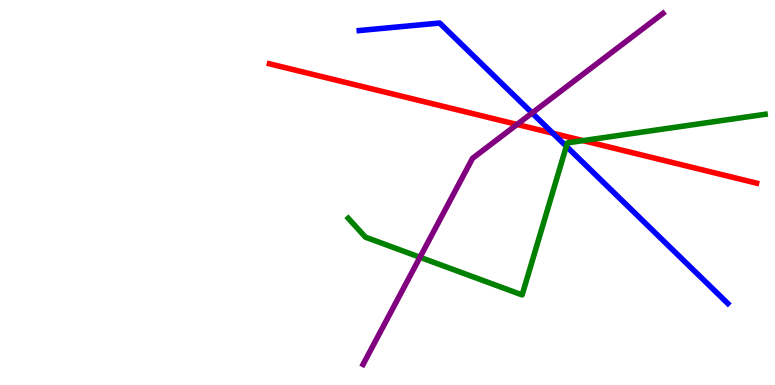[{'lines': ['blue', 'red'], 'intersections': [{'x': 7.13, 'y': 6.54}]}, {'lines': ['green', 'red'], 'intersections': [{'x': 7.52, 'y': 6.35}]}, {'lines': ['purple', 'red'], 'intersections': [{'x': 6.67, 'y': 6.77}]}, {'lines': ['blue', 'green'], 'intersections': [{'x': 7.31, 'y': 6.2}]}, {'lines': ['blue', 'purple'], 'intersections': [{'x': 6.87, 'y': 7.07}]}, {'lines': ['green', 'purple'], 'intersections': [{'x': 5.42, 'y': 3.32}]}]